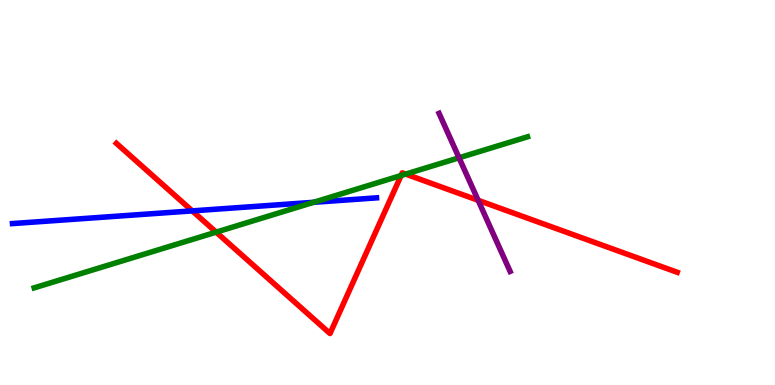[{'lines': ['blue', 'red'], 'intersections': [{'x': 2.48, 'y': 4.52}]}, {'lines': ['green', 'red'], 'intersections': [{'x': 2.79, 'y': 3.97}, {'x': 5.18, 'y': 5.44}, {'x': 5.23, 'y': 5.48}]}, {'lines': ['purple', 'red'], 'intersections': [{'x': 6.17, 'y': 4.8}]}, {'lines': ['blue', 'green'], 'intersections': [{'x': 4.05, 'y': 4.75}]}, {'lines': ['blue', 'purple'], 'intersections': []}, {'lines': ['green', 'purple'], 'intersections': [{'x': 5.92, 'y': 5.9}]}]